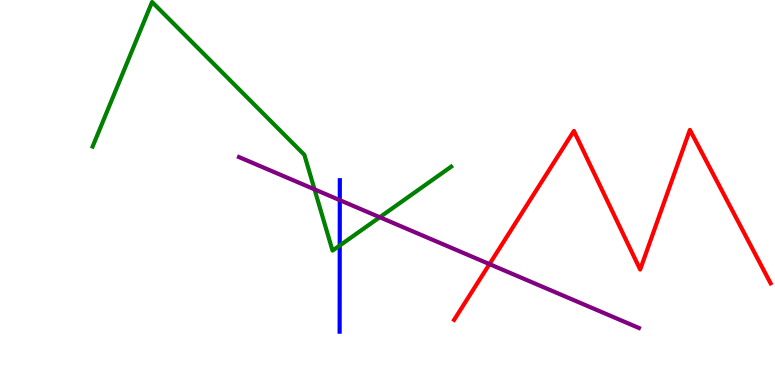[{'lines': ['blue', 'red'], 'intersections': []}, {'lines': ['green', 'red'], 'intersections': []}, {'lines': ['purple', 'red'], 'intersections': [{'x': 6.32, 'y': 3.14}]}, {'lines': ['blue', 'green'], 'intersections': [{'x': 4.38, 'y': 3.62}]}, {'lines': ['blue', 'purple'], 'intersections': [{'x': 4.38, 'y': 4.8}]}, {'lines': ['green', 'purple'], 'intersections': [{'x': 4.06, 'y': 5.08}, {'x': 4.9, 'y': 4.36}]}]